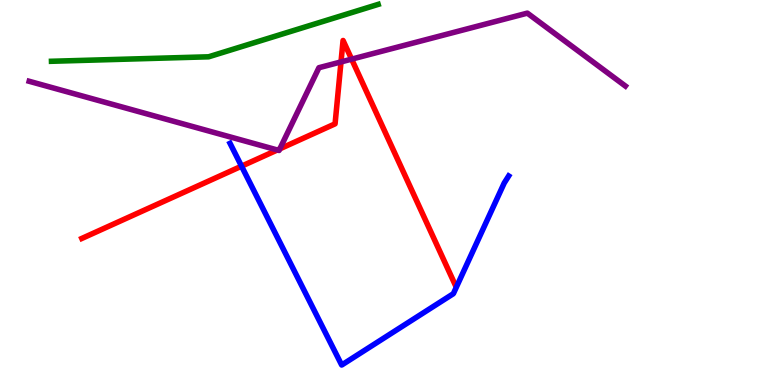[{'lines': ['blue', 'red'], 'intersections': [{'x': 3.12, 'y': 5.68}]}, {'lines': ['green', 'red'], 'intersections': []}, {'lines': ['purple', 'red'], 'intersections': [{'x': 3.58, 'y': 6.1}, {'x': 3.61, 'y': 6.13}, {'x': 4.4, 'y': 8.39}, {'x': 4.54, 'y': 8.46}]}, {'lines': ['blue', 'green'], 'intersections': []}, {'lines': ['blue', 'purple'], 'intersections': []}, {'lines': ['green', 'purple'], 'intersections': []}]